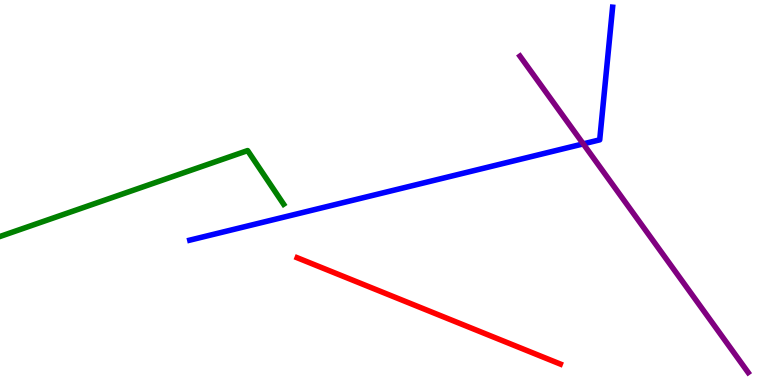[{'lines': ['blue', 'red'], 'intersections': []}, {'lines': ['green', 'red'], 'intersections': []}, {'lines': ['purple', 'red'], 'intersections': []}, {'lines': ['blue', 'green'], 'intersections': []}, {'lines': ['blue', 'purple'], 'intersections': [{'x': 7.53, 'y': 6.26}]}, {'lines': ['green', 'purple'], 'intersections': []}]